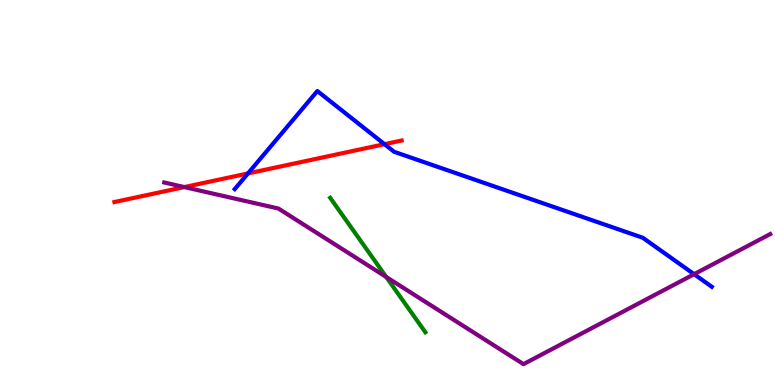[{'lines': ['blue', 'red'], 'intersections': [{'x': 3.2, 'y': 5.5}, {'x': 4.96, 'y': 6.26}]}, {'lines': ['green', 'red'], 'intersections': []}, {'lines': ['purple', 'red'], 'intersections': [{'x': 2.38, 'y': 5.14}]}, {'lines': ['blue', 'green'], 'intersections': []}, {'lines': ['blue', 'purple'], 'intersections': [{'x': 8.96, 'y': 2.88}]}, {'lines': ['green', 'purple'], 'intersections': [{'x': 4.98, 'y': 2.81}]}]